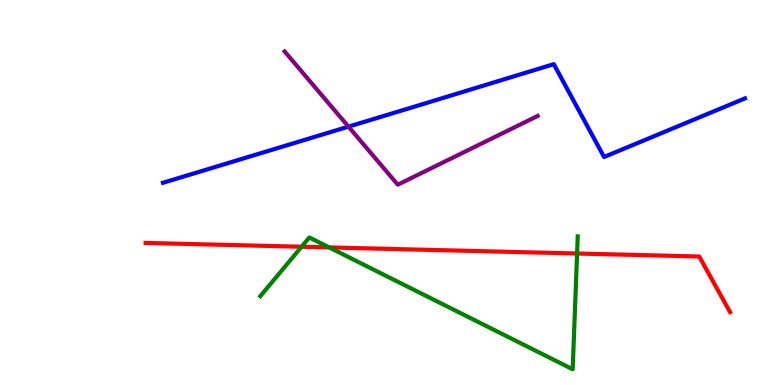[{'lines': ['blue', 'red'], 'intersections': []}, {'lines': ['green', 'red'], 'intersections': [{'x': 3.89, 'y': 3.59}, {'x': 4.25, 'y': 3.57}, {'x': 7.45, 'y': 3.42}]}, {'lines': ['purple', 'red'], 'intersections': []}, {'lines': ['blue', 'green'], 'intersections': []}, {'lines': ['blue', 'purple'], 'intersections': [{'x': 4.5, 'y': 6.71}]}, {'lines': ['green', 'purple'], 'intersections': []}]